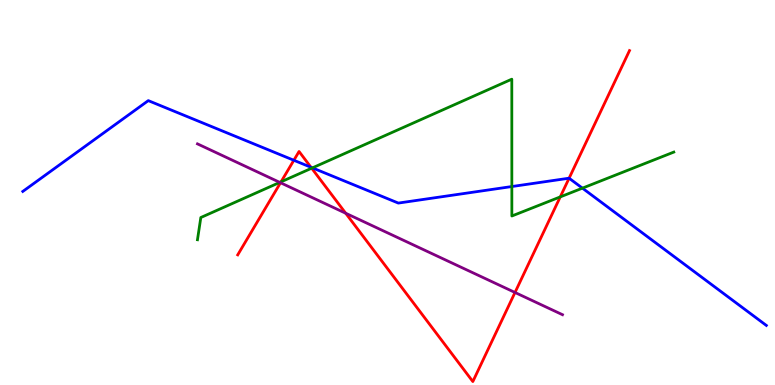[{'lines': ['blue', 'red'], 'intersections': [{'x': 3.79, 'y': 5.84}, {'x': 4.01, 'y': 5.65}, {'x': 7.34, 'y': 5.37}]}, {'lines': ['green', 'red'], 'intersections': [{'x': 3.63, 'y': 5.28}, {'x': 4.02, 'y': 5.63}, {'x': 7.23, 'y': 4.89}]}, {'lines': ['purple', 'red'], 'intersections': [{'x': 3.62, 'y': 5.25}, {'x': 4.46, 'y': 4.46}, {'x': 6.65, 'y': 2.4}]}, {'lines': ['blue', 'green'], 'intersections': [{'x': 4.03, 'y': 5.64}, {'x': 6.6, 'y': 5.15}, {'x': 7.52, 'y': 5.11}]}, {'lines': ['blue', 'purple'], 'intersections': []}, {'lines': ['green', 'purple'], 'intersections': [{'x': 3.61, 'y': 5.26}]}]